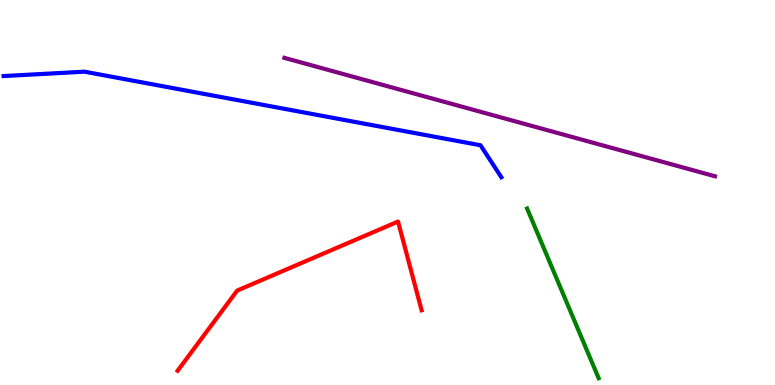[{'lines': ['blue', 'red'], 'intersections': []}, {'lines': ['green', 'red'], 'intersections': []}, {'lines': ['purple', 'red'], 'intersections': []}, {'lines': ['blue', 'green'], 'intersections': []}, {'lines': ['blue', 'purple'], 'intersections': []}, {'lines': ['green', 'purple'], 'intersections': []}]